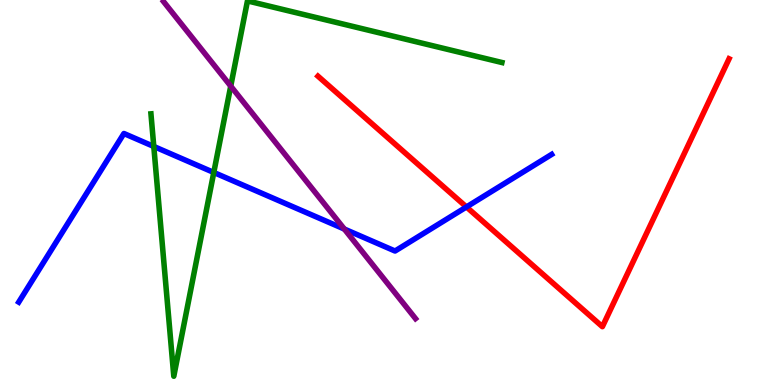[{'lines': ['blue', 'red'], 'intersections': [{'x': 6.02, 'y': 4.62}]}, {'lines': ['green', 'red'], 'intersections': []}, {'lines': ['purple', 'red'], 'intersections': []}, {'lines': ['blue', 'green'], 'intersections': [{'x': 1.98, 'y': 6.2}, {'x': 2.76, 'y': 5.52}]}, {'lines': ['blue', 'purple'], 'intersections': [{'x': 4.44, 'y': 4.05}]}, {'lines': ['green', 'purple'], 'intersections': [{'x': 2.98, 'y': 7.76}]}]